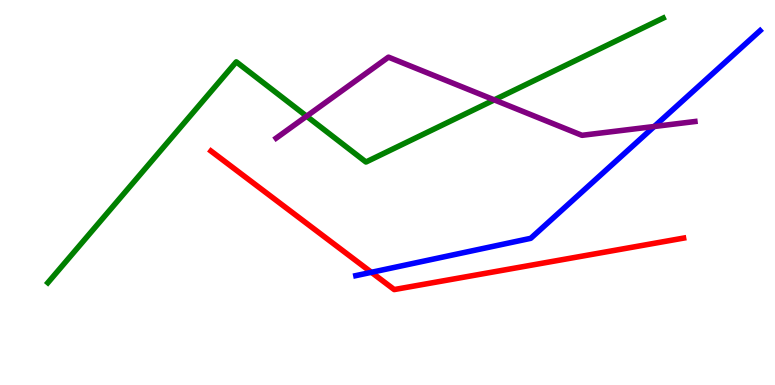[{'lines': ['blue', 'red'], 'intersections': [{'x': 4.79, 'y': 2.93}]}, {'lines': ['green', 'red'], 'intersections': []}, {'lines': ['purple', 'red'], 'intersections': []}, {'lines': ['blue', 'green'], 'intersections': []}, {'lines': ['blue', 'purple'], 'intersections': [{'x': 8.44, 'y': 6.71}]}, {'lines': ['green', 'purple'], 'intersections': [{'x': 3.96, 'y': 6.98}, {'x': 6.38, 'y': 7.41}]}]